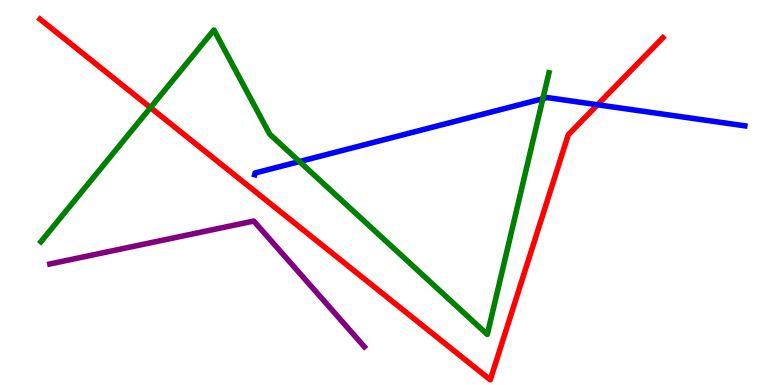[{'lines': ['blue', 'red'], 'intersections': [{'x': 7.71, 'y': 7.28}]}, {'lines': ['green', 'red'], 'intersections': [{'x': 1.94, 'y': 7.2}]}, {'lines': ['purple', 'red'], 'intersections': []}, {'lines': ['blue', 'green'], 'intersections': [{'x': 3.86, 'y': 5.8}, {'x': 7.0, 'y': 7.44}]}, {'lines': ['blue', 'purple'], 'intersections': []}, {'lines': ['green', 'purple'], 'intersections': []}]